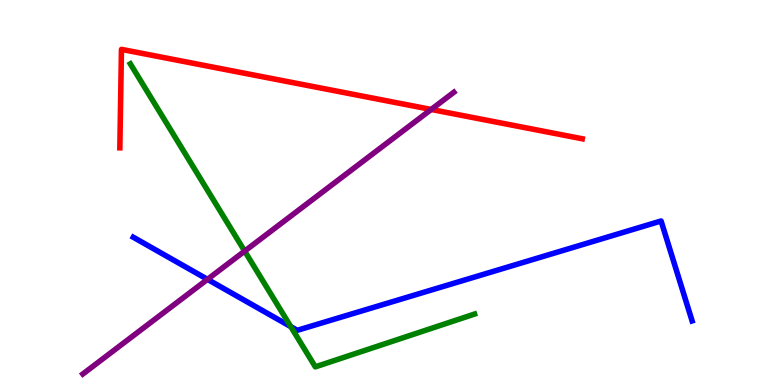[{'lines': ['blue', 'red'], 'intersections': []}, {'lines': ['green', 'red'], 'intersections': []}, {'lines': ['purple', 'red'], 'intersections': [{'x': 5.56, 'y': 7.16}]}, {'lines': ['blue', 'green'], 'intersections': [{'x': 3.75, 'y': 1.52}]}, {'lines': ['blue', 'purple'], 'intersections': [{'x': 2.68, 'y': 2.74}]}, {'lines': ['green', 'purple'], 'intersections': [{'x': 3.16, 'y': 3.48}]}]